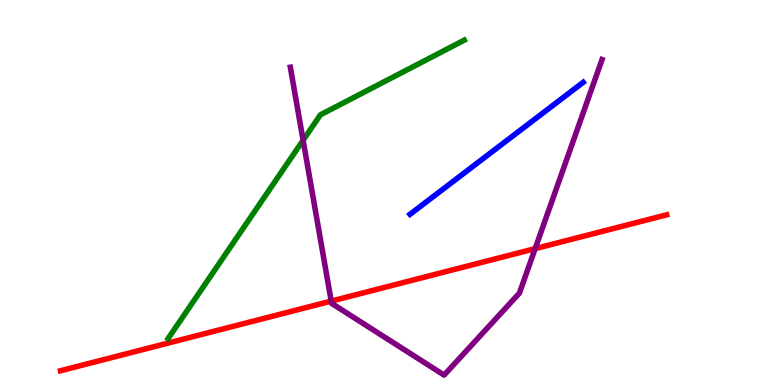[{'lines': ['blue', 'red'], 'intersections': []}, {'lines': ['green', 'red'], 'intersections': []}, {'lines': ['purple', 'red'], 'intersections': [{'x': 4.27, 'y': 2.18}, {'x': 6.91, 'y': 3.54}]}, {'lines': ['blue', 'green'], 'intersections': []}, {'lines': ['blue', 'purple'], 'intersections': []}, {'lines': ['green', 'purple'], 'intersections': [{'x': 3.91, 'y': 6.36}]}]